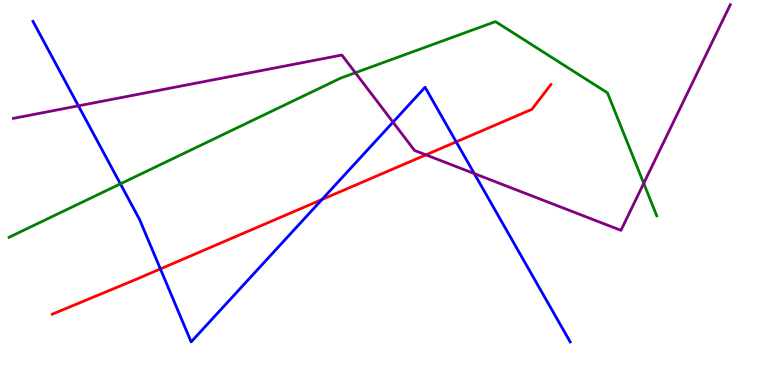[{'lines': ['blue', 'red'], 'intersections': [{'x': 2.07, 'y': 3.02}, {'x': 4.15, 'y': 4.82}, {'x': 5.89, 'y': 6.32}]}, {'lines': ['green', 'red'], 'intersections': []}, {'lines': ['purple', 'red'], 'intersections': [{'x': 5.5, 'y': 5.98}]}, {'lines': ['blue', 'green'], 'intersections': [{'x': 1.55, 'y': 5.22}]}, {'lines': ['blue', 'purple'], 'intersections': [{'x': 1.01, 'y': 7.25}, {'x': 5.07, 'y': 6.83}, {'x': 6.12, 'y': 5.49}]}, {'lines': ['green', 'purple'], 'intersections': [{'x': 4.59, 'y': 8.11}, {'x': 8.31, 'y': 5.24}]}]